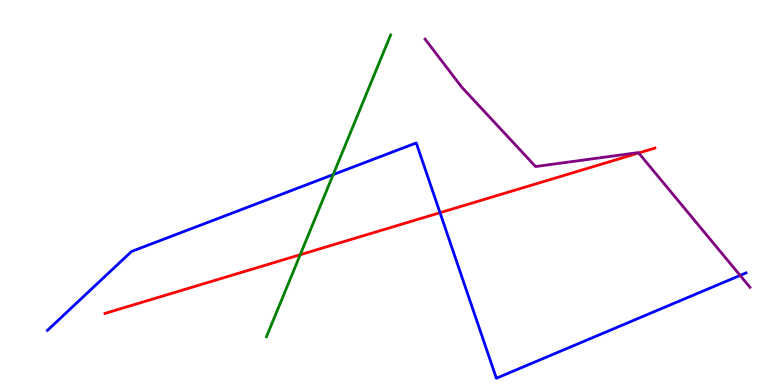[{'lines': ['blue', 'red'], 'intersections': [{'x': 5.68, 'y': 4.48}]}, {'lines': ['green', 'red'], 'intersections': [{'x': 3.87, 'y': 3.38}]}, {'lines': ['purple', 'red'], 'intersections': [{'x': 8.24, 'y': 6.03}]}, {'lines': ['blue', 'green'], 'intersections': [{'x': 4.3, 'y': 5.46}]}, {'lines': ['blue', 'purple'], 'intersections': [{'x': 9.55, 'y': 2.85}]}, {'lines': ['green', 'purple'], 'intersections': []}]